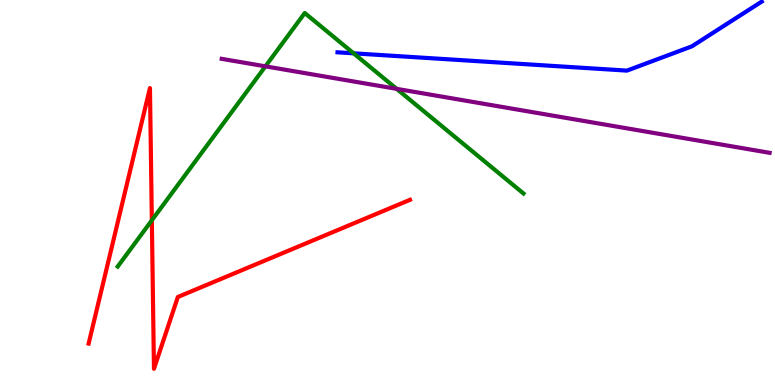[{'lines': ['blue', 'red'], 'intersections': []}, {'lines': ['green', 'red'], 'intersections': [{'x': 1.96, 'y': 4.28}]}, {'lines': ['purple', 'red'], 'intersections': []}, {'lines': ['blue', 'green'], 'intersections': [{'x': 4.56, 'y': 8.61}]}, {'lines': ['blue', 'purple'], 'intersections': []}, {'lines': ['green', 'purple'], 'intersections': [{'x': 3.42, 'y': 8.28}, {'x': 5.12, 'y': 7.69}]}]